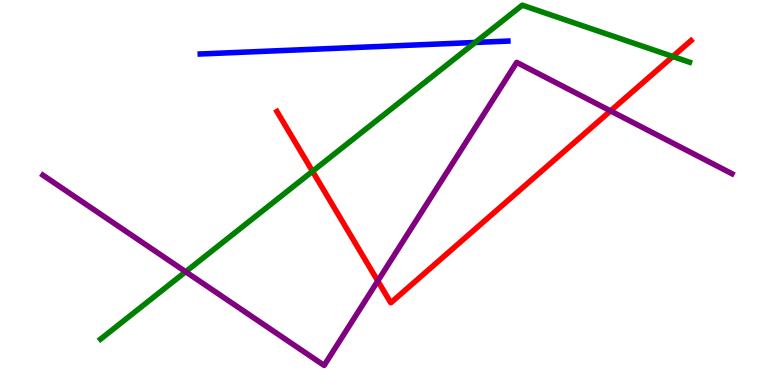[{'lines': ['blue', 'red'], 'intersections': []}, {'lines': ['green', 'red'], 'intersections': [{'x': 4.03, 'y': 5.55}, {'x': 8.68, 'y': 8.53}]}, {'lines': ['purple', 'red'], 'intersections': [{'x': 4.87, 'y': 2.7}, {'x': 7.88, 'y': 7.12}]}, {'lines': ['blue', 'green'], 'intersections': [{'x': 6.13, 'y': 8.9}]}, {'lines': ['blue', 'purple'], 'intersections': []}, {'lines': ['green', 'purple'], 'intersections': [{'x': 2.4, 'y': 2.94}]}]